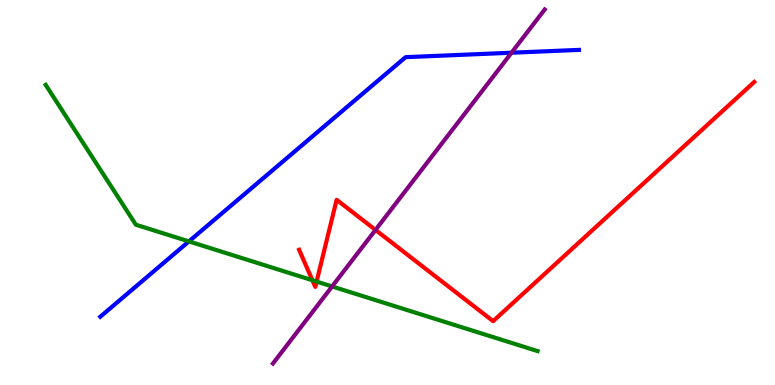[{'lines': ['blue', 'red'], 'intersections': []}, {'lines': ['green', 'red'], 'intersections': [{'x': 4.03, 'y': 2.72}, {'x': 4.08, 'y': 2.69}]}, {'lines': ['purple', 'red'], 'intersections': [{'x': 4.85, 'y': 4.03}]}, {'lines': ['blue', 'green'], 'intersections': [{'x': 2.44, 'y': 3.73}]}, {'lines': ['blue', 'purple'], 'intersections': [{'x': 6.6, 'y': 8.63}]}, {'lines': ['green', 'purple'], 'intersections': [{'x': 4.29, 'y': 2.56}]}]